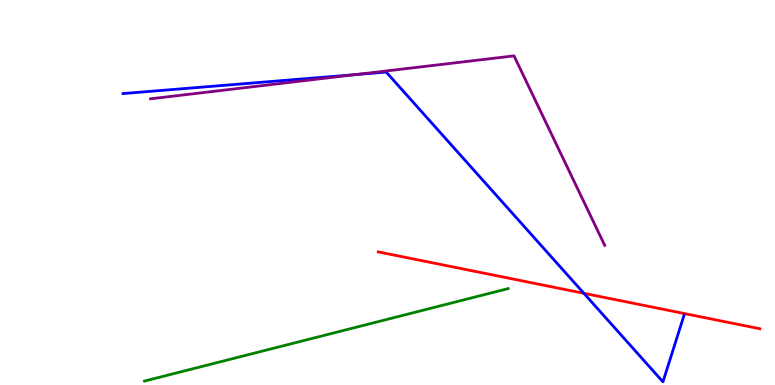[{'lines': ['blue', 'red'], 'intersections': [{'x': 7.53, 'y': 2.38}]}, {'lines': ['green', 'red'], 'intersections': []}, {'lines': ['purple', 'red'], 'intersections': []}, {'lines': ['blue', 'green'], 'intersections': []}, {'lines': ['blue', 'purple'], 'intersections': [{'x': 4.59, 'y': 8.06}]}, {'lines': ['green', 'purple'], 'intersections': []}]